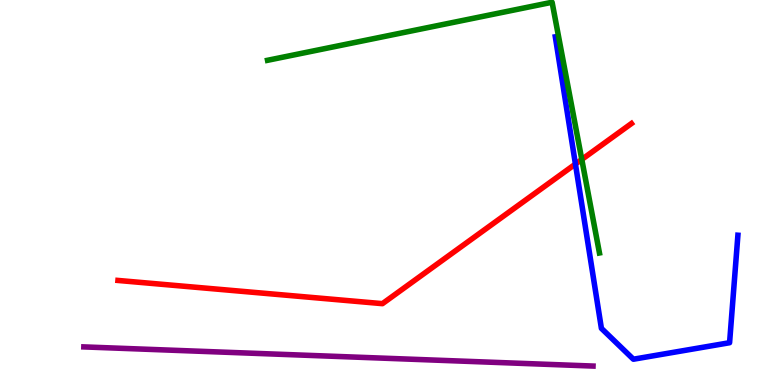[{'lines': ['blue', 'red'], 'intersections': [{'x': 7.42, 'y': 5.74}]}, {'lines': ['green', 'red'], 'intersections': [{'x': 7.51, 'y': 5.86}]}, {'lines': ['purple', 'red'], 'intersections': []}, {'lines': ['blue', 'green'], 'intersections': []}, {'lines': ['blue', 'purple'], 'intersections': []}, {'lines': ['green', 'purple'], 'intersections': []}]